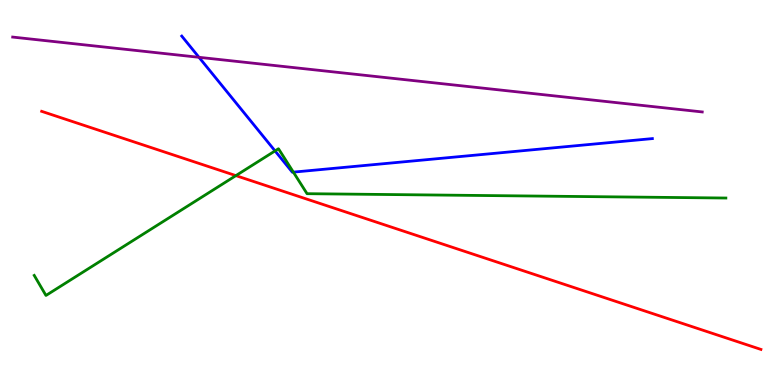[{'lines': ['blue', 'red'], 'intersections': []}, {'lines': ['green', 'red'], 'intersections': [{'x': 3.04, 'y': 5.44}]}, {'lines': ['purple', 'red'], 'intersections': []}, {'lines': ['blue', 'green'], 'intersections': [{'x': 3.55, 'y': 6.08}, {'x': 3.79, 'y': 5.53}]}, {'lines': ['blue', 'purple'], 'intersections': [{'x': 2.57, 'y': 8.51}]}, {'lines': ['green', 'purple'], 'intersections': []}]